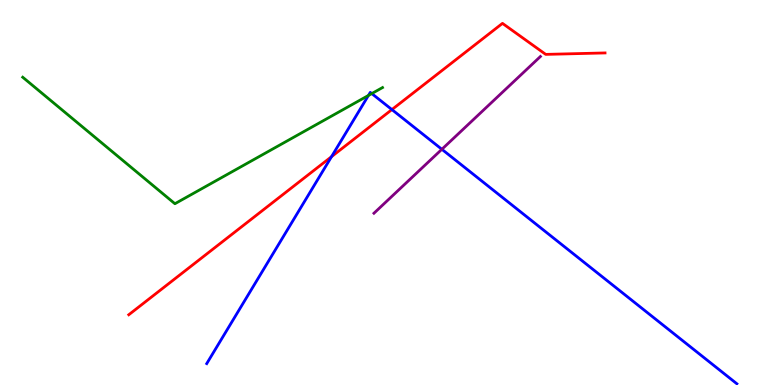[{'lines': ['blue', 'red'], 'intersections': [{'x': 4.28, 'y': 5.93}, {'x': 5.06, 'y': 7.15}]}, {'lines': ['green', 'red'], 'intersections': []}, {'lines': ['purple', 'red'], 'intersections': []}, {'lines': ['blue', 'green'], 'intersections': [{'x': 4.75, 'y': 7.52}, {'x': 4.8, 'y': 7.57}]}, {'lines': ['blue', 'purple'], 'intersections': [{'x': 5.7, 'y': 6.12}]}, {'lines': ['green', 'purple'], 'intersections': []}]